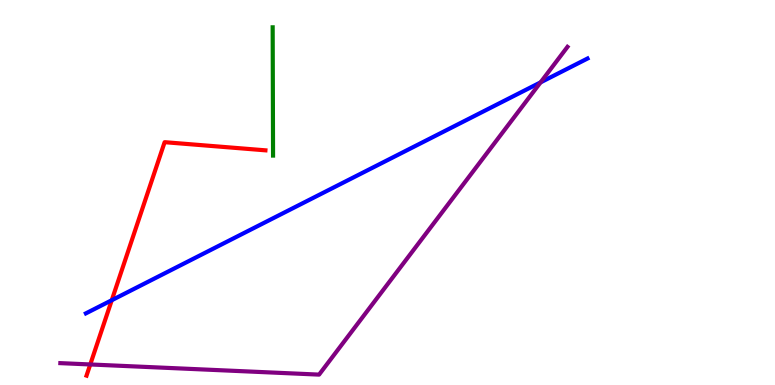[{'lines': ['blue', 'red'], 'intersections': [{'x': 1.44, 'y': 2.2}]}, {'lines': ['green', 'red'], 'intersections': []}, {'lines': ['purple', 'red'], 'intersections': [{'x': 1.16, 'y': 0.533}]}, {'lines': ['blue', 'green'], 'intersections': []}, {'lines': ['blue', 'purple'], 'intersections': [{'x': 6.98, 'y': 7.86}]}, {'lines': ['green', 'purple'], 'intersections': []}]